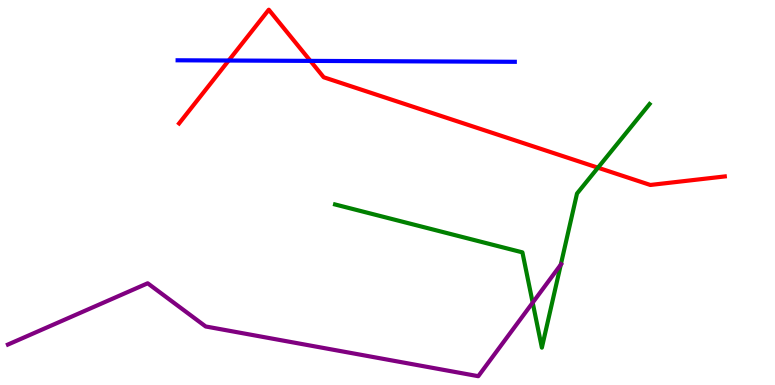[{'lines': ['blue', 'red'], 'intersections': [{'x': 2.95, 'y': 8.43}, {'x': 4.01, 'y': 8.42}]}, {'lines': ['green', 'red'], 'intersections': [{'x': 7.72, 'y': 5.64}]}, {'lines': ['purple', 'red'], 'intersections': []}, {'lines': ['blue', 'green'], 'intersections': []}, {'lines': ['blue', 'purple'], 'intersections': []}, {'lines': ['green', 'purple'], 'intersections': [{'x': 6.87, 'y': 2.14}, {'x': 7.24, 'y': 3.13}]}]